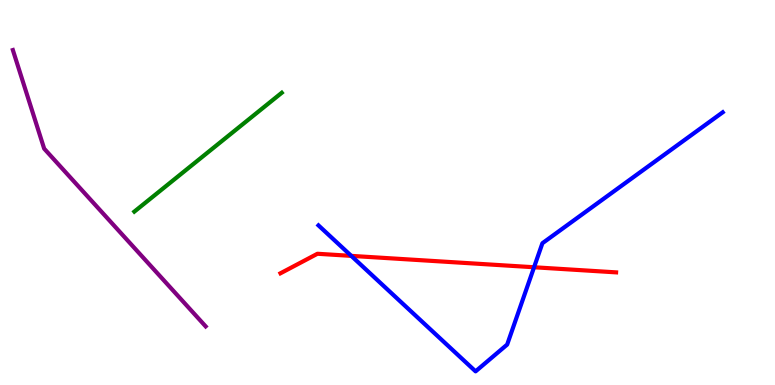[{'lines': ['blue', 'red'], 'intersections': [{'x': 4.53, 'y': 3.35}, {'x': 6.89, 'y': 3.06}]}, {'lines': ['green', 'red'], 'intersections': []}, {'lines': ['purple', 'red'], 'intersections': []}, {'lines': ['blue', 'green'], 'intersections': []}, {'lines': ['blue', 'purple'], 'intersections': []}, {'lines': ['green', 'purple'], 'intersections': []}]